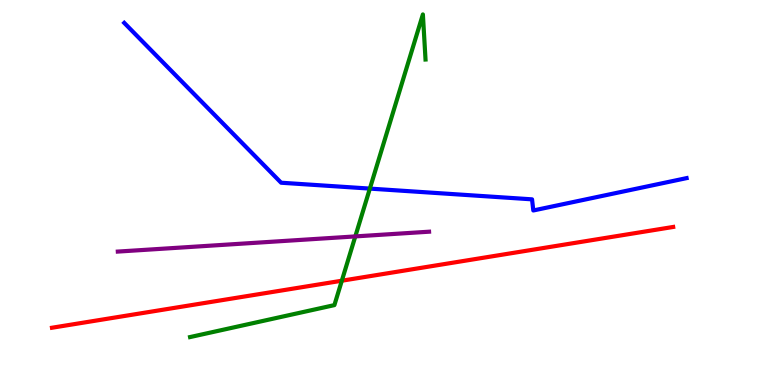[{'lines': ['blue', 'red'], 'intersections': []}, {'lines': ['green', 'red'], 'intersections': [{'x': 4.41, 'y': 2.71}]}, {'lines': ['purple', 'red'], 'intersections': []}, {'lines': ['blue', 'green'], 'intersections': [{'x': 4.77, 'y': 5.1}]}, {'lines': ['blue', 'purple'], 'intersections': []}, {'lines': ['green', 'purple'], 'intersections': [{'x': 4.58, 'y': 3.86}]}]